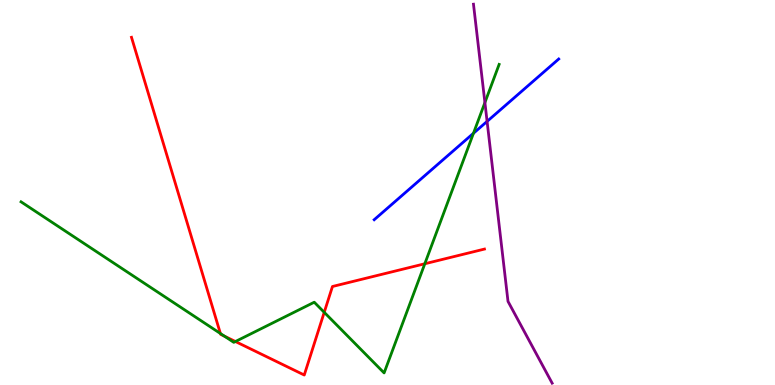[{'lines': ['blue', 'red'], 'intersections': []}, {'lines': ['green', 'red'], 'intersections': [{'x': 2.84, 'y': 1.34}, {'x': 2.9, 'y': 1.27}, {'x': 3.04, 'y': 1.13}, {'x': 4.18, 'y': 1.89}, {'x': 5.48, 'y': 3.15}]}, {'lines': ['purple', 'red'], 'intersections': []}, {'lines': ['blue', 'green'], 'intersections': [{'x': 6.11, 'y': 6.54}]}, {'lines': ['blue', 'purple'], 'intersections': [{'x': 6.29, 'y': 6.85}]}, {'lines': ['green', 'purple'], 'intersections': [{'x': 6.26, 'y': 7.34}]}]